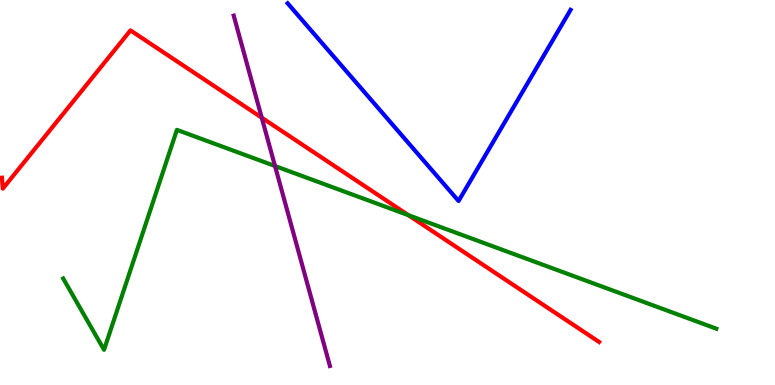[{'lines': ['blue', 'red'], 'intersections': []}, {'lines': ['green', 'red'], 'intersections': [{'x': 5.27, 'y': 4.41}]}, {'lines': ['purple', 'red'], 'intersections': [{'x': 3.38, 'y': 6.94}]}, {'lines': ['blue', 'green'], 'intersections': []}, {'lines': ['blue', 'purple'], 'intersections': []}, {'lines': ['green', 'purple'], 'intersections': [{'x': 3.55, 'y': 5.69}]}]